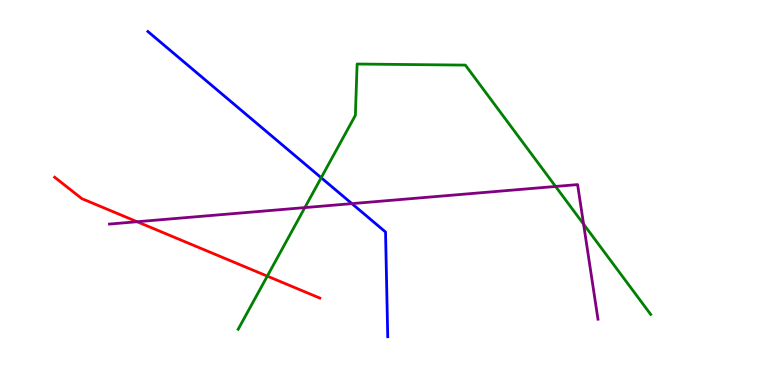[{'lines': ['blue', 'red'], 'intersections': []}, {'lines': ['green', 'red'], 'intersections': [{'x': 3.45, 'y': 2.83}]}, {'lines': ['purple', 'red'], 'intersections': [{'x': 1.77, 'y': 4.24}]}, {'lines': ['blue', 'green'], 'intersections': [{'x': 4.14, 'y': 5.38}]}, {'lines': ['blue', 'purple'], 'intersections': [{'x': 4.54, 'y': 4.71}]}, {'lines': ['green', 'purple'], 'intersections': [{'x': 3.93, 'y': 4.61}, {'x': 7.17, 'y': 5.16}, {'x': 7.53, 'y': 4.18}]}]